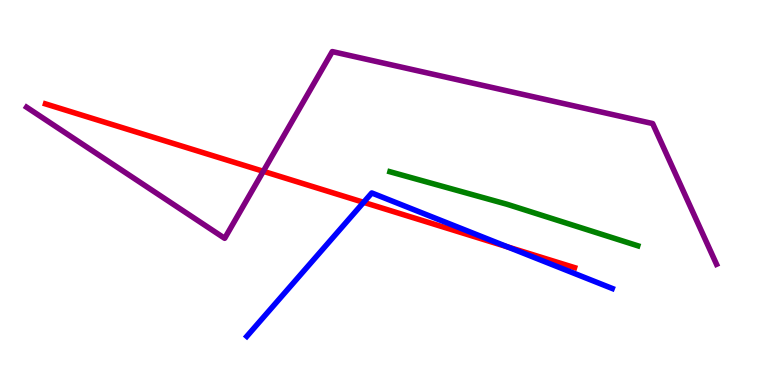[{'lines': ['blue', 'red'], 'intersections': [{'x': 4.69, 'y': 4.74}, {'x': 6.55, 'y': 3.59}]}, {'lines': ['green', 'red'], 'intersections': []}, {'lines': ['purple', 'red'], 'intersections': [{'x': 3.4, 'y': 5.55}]}, {'lines': ['blue', 'green'], 'intersections': []}, {'lines': ['blue', 'purple'], 'intersections': []}, {'lines': ['green', 'purple'], 'intersections': []}]